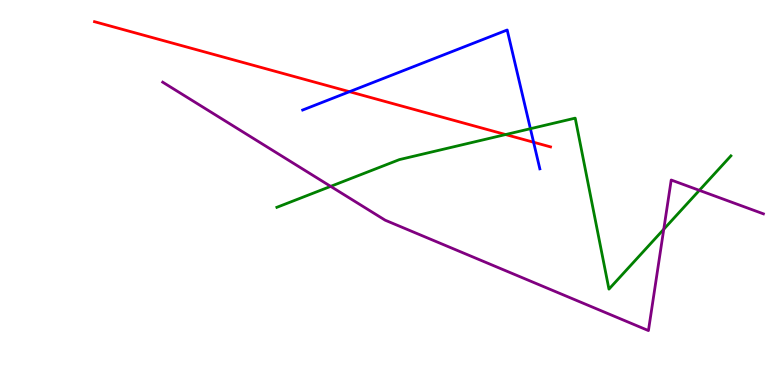[{'lines': ['blue', 'red'], 'intersections': [{'x': 4.51, 'y': 7.62}, {'x': 6.89, 'y': 6.31}]}, {'lines': ['green', 'red'], 'intersections': [{'x': 6.52, 'y': 6.51}]}, {'lines': ['purple', 'red'], 'intersections': []}, {'lines': ['blue', 'green'], 'intersections': [{'x': 6.84, 'y': 6.66}]}, {'lines': ['blue', 'purple'], 'intersections': []}, {'lines': ['green', 'purple'], 'intersections': [{'x': 4.27, 'y': 5.16}, {'x': 8.56, 'y': 4.05}, {'x': 9.02, 'y': 5.06}]}]